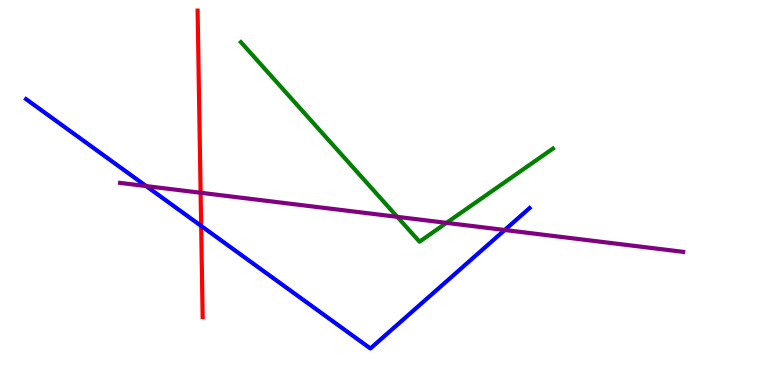[{'lines': ['blue', 'red'], 'intersections': [{'x': 2.6, 'y': 4.13}]}, {'lines': ['green', 'red'], 'intersections': []}, {'lines': ['purple', 'red'], 'intersections': [{'x': 2.59, 'y': 4.99}]}, {'lines': ['blue', 'green'], 'intersections': []}, {'lines': ['blue', 'purple'], 'intersections': [{'x': 1.89, 'y': 5.17}, {'x': 6.51, 'y': 4.03}]}, {'lines': ['green', 'purple'], 'intersections': [{'x': 5.13, 'y': 4.37}, {'x': 5.76, 'y': 4.21}]}]